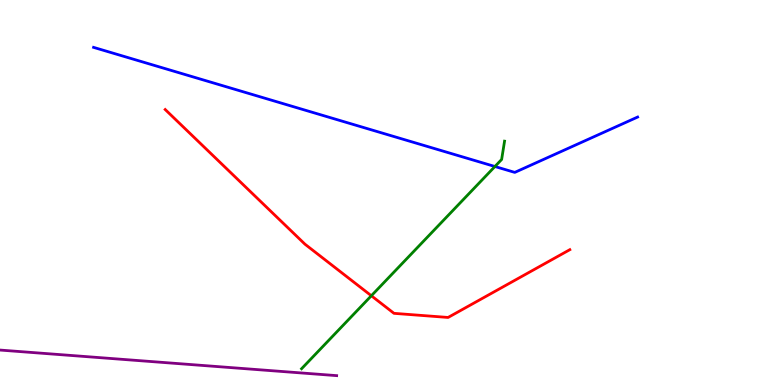[{'lines': ['blue', 'red'], 'intersections': []}, {'lines': ['green', 'red'], 'intersections': [{'x': 4.79, 'y': 2.32}]}, {'lines': ['purple', 'red'], 'intersections': []}, {'lines': ['blue', 'green'], 'intersections': [{'x': 6.39, 'y': 5.68}]}, {'lines': ['blue', 'purple'], 'intersections': []}, {'lines': ['green', 'purple'], 'intersections': []}]